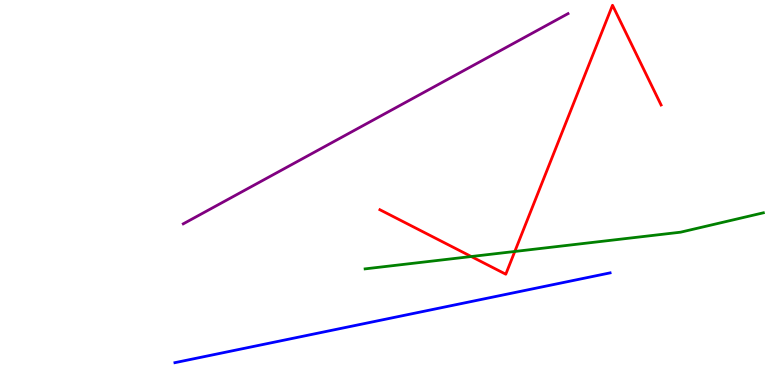[{'lines': ['blue', 'red'], 'intersections': []}, {'lines': ['green', 'red'], 'intersections': [{'x': 6.08, 'y': 3.34}, {'x': 6.64, 'y': 3.47}]}, {'lines': ['purple', 'red'], 'intersections': []}, {'lines': ['blue', 'green'], 'intersections': []}, {'lines': ['blue', 'purple'], 'intersections': []}, {'lines': ['green', 'purple'], 'intersections': []}]